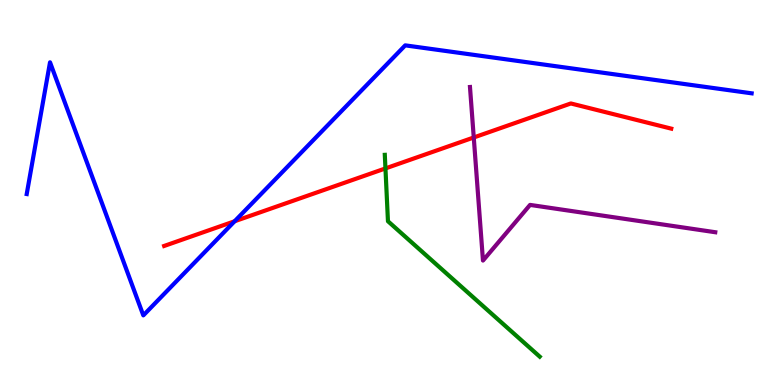[{'lines': ['blue', 'red'], 'intersections': [{'x': 3.03, 'y': 4.25}]}, {'lines': ['green', 'red'], 'intersections': [{'x': 4.97, 'y': 5.63}]}, {'lines': ['purple', 'red'], 'intersections': [{'x': 6.11, 'y': 6.43}]}, {'lines': ['blue', 'green'], 'intersections': []}, {'lines': ['blue', 'purple'], 'intersections': []}, {'lines': ['green', 'purple'], 'intersections': []}]